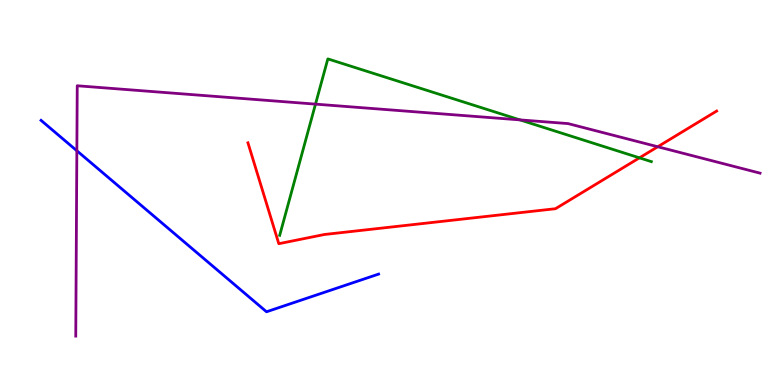[{'lines': ['blue', 'red'], 'intersections': []}, {'lines': ['green', 'red'], 'intersections': [{'x': 8.25, 'y': 5.9}]}, {'lines': ['purple', 'red'], 'intersections': [{'x': 8.49, 'y': 6.19}]}, {'lines': ['blue', 'green'], 'intersections': []}, {'lines': ['blue', 'purple'], 'intersections': [{'x': 0.992, 'y': 6.08}]}, {'lines': ['green', 'purple'], 'intersections': [{'x': 4.07, 'y': 7.3}, {'x': 6.71, 'y': 6.89}]}]